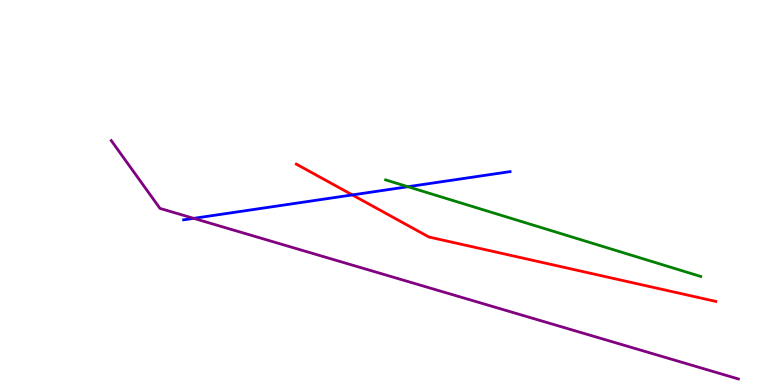[{'lines': ['blue', 'red'], 'intersections': [{'x': 4.55, 'y': 4.94}]}, {'lines': ['green', 'red'], 'intersections': []}, {'lines': ['purple', 'red'], 'intersections': []}, {'lines': ['blue', 'green'], 'intersections': [{'x': 5.26, 'y': 5.15}]}, {'lines': ['blue', 'purple'], 'intersections': [{'x': 2.5, 'y': 4.33}]}, {'lines': ['green', 'purple'], 'intersections': []}]